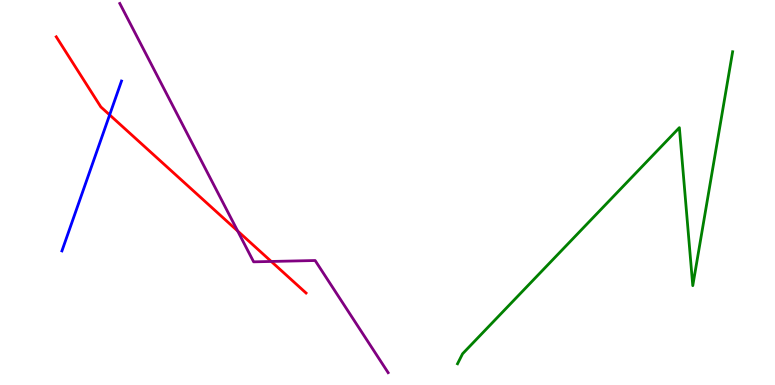[{'lines': ['blue', 'red'], 'intersections': [{'x': 1.41, 'y': 7.02}]}, {'lines': ['green', 'red'], 'intersections': []}, {'lines': ['purple', 'red'], 'intersections': [{'x': 3.07, 'y': 4.0}, {'x': 3.5, 'y': 3.21}]}, {'lines': ['blue', 'green'], 'intersections': []}, {'lines': ['blue', 'purple'], 'intersections': []}, {'lines': ['green', 'purple'], 'intersections': []}]